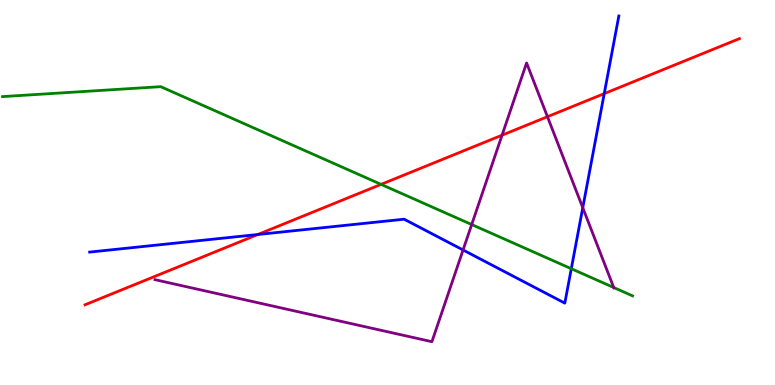[{'lines': ['blue', 'red'], 'intersections': [{'x': 3.33, 'y': 3.91}, {'x': 7.8, 'y': 7.57}]}, {'lines': ['green', 'red'], 'intersections': [{'x': 4.92, 'y': 5.21}]}, {'lines': ['purple', 'red'], 'intersections': [{'x': 6.48, 'y': 6.49}, {'x': 7.06, 'y': 6.97}]}, {'lines': ['blue', 'green'], 'intersections': [{'x': 7.37, 'y': 3.02}]}, {'lines': ['blue', 'purple'], 'intersections': [{'x': 5.98, 'y': 3.51}, {'x': 7.52, 'y': 4.6}]}, {'lines': ['green', 'purple'], 'intersections': [{'x': 6.09, 'y': 4.17}, {'x': 7.92, 'y': 2.53}]}]